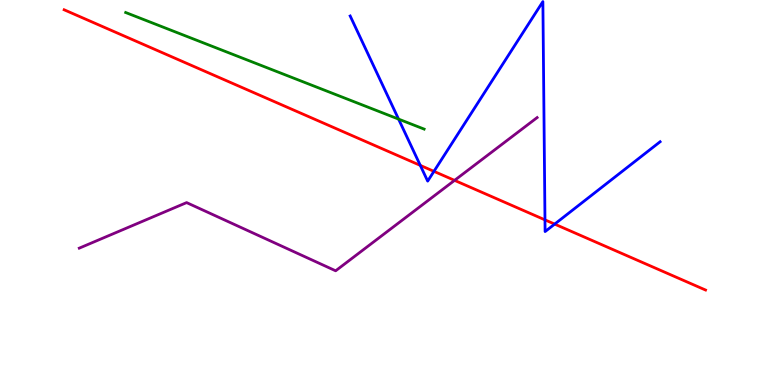[{'lines': ['blue', 'red'], 'intersections': [{'x': 5.42, 'y': 5.7}, {'x': 5.6, 'y': 5.55}, {'x': 7.03, 'y': 4.29}, {'x': 7.16, 'y': 4.18}]}, {'lines': ['green', 'red'], 'intersections': []}, {'lines': ['purple', 'red'], 'intersections': [{'x': 5.87, 'y': 5.32}]}, {'lines': ['blue', 'green'], 'intersections': [{'x': 5.14, 'y': 6.91}]}, {'lines': ['blue', 'purple'], 'intersections': []}, {'lines': ['green', 'purple'], 'intersections': []}]